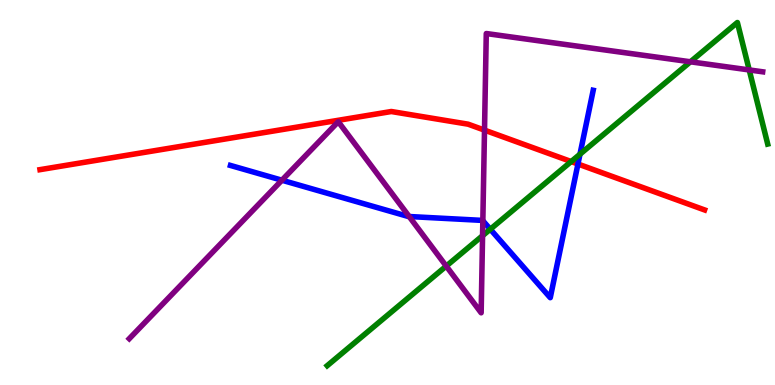[{'lines': ['blue', 'red'], 'intersections': [{'x': 7.46, 'y': 5.74}]}, {'lines': ['green', 'red'], 'intersections': [{'x': 7.37, 'y': 5.8}]}, {'lines': ['purple', 'red'], 'intersections': [{'x': 6.25, 'y': 6.62}]}, {'lines': ['blue', 'green'], 'intersections': [{'x': 6.33, 'y': 4.05}, {'x': 7.48, 'y': 5.99}]}, {'lines': ['blue', 'purple'], 'intersections': [{'x': 3.64, 'y': 5.32}, {'x': 5.28, 'y': 4.38}, {'x': 6.23, 'y': 4.27}]}, {'lines': ['green', 'purple'], 'intersections': [{'x': 5.76, 'y': 3.09}, {'x': 6.23, 'y': 3.88}, {'x': 8.91, 'y': 8.39}, {'x': 9.67, 'y': 8.18}]}]